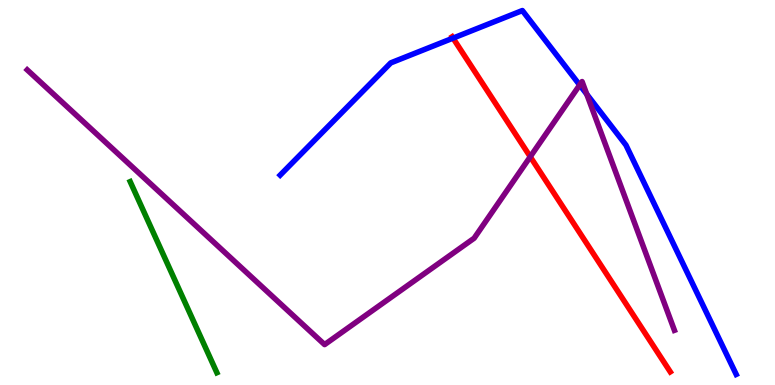[{'lines': ['blue', 'red'], 'intersections': [{'x': 5.85, 'y': 9.01}]}, {'lines': ['green', 'red'], 'intersections': []}, {'lines': ['purple', 'red'], 'intersections': [{'x': 6.84, 'y': 5.93}]}, {'lines': ['blue', 'green'], 'intersections': []}, {'lines': ['blue', 'purple'], 'intersections': [{'x': 7.48, 'y': 7.79}, {'x': 7.57, 'y': 7.55}]}, {'lines': ['green', 'purple'], 'intersections': []}]